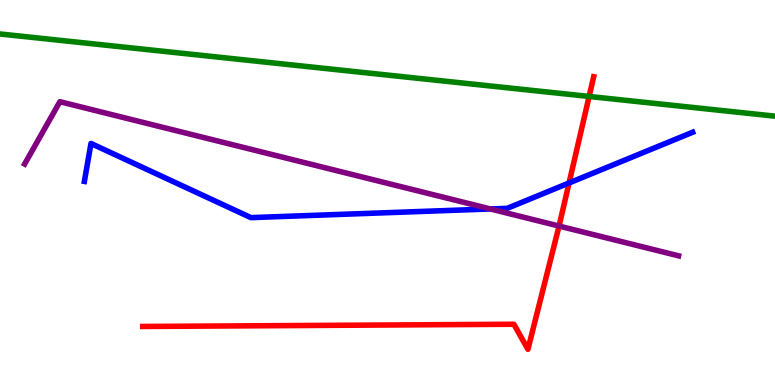[{'lines': ['blue', 'red'], 'intersections': [{'x': 7.34, 'y': 5.25}]}, {'lines': ['green', 'red'], 'intersections': [{'x': 7.6, 'y': 7.49}]}, {'lines': ['purple', 'red'], 'intersections': [{'x': 7.21, 'y': 4.13}]}, {'lines': ['blue', 'green'], 'intersections': []}, {'lines': ['blue', 'purple'], 'intersections': [{'x': 6.33, 'y': 4.57}]}, {'lines': ['green', 'purple'], 'intersections': []}]